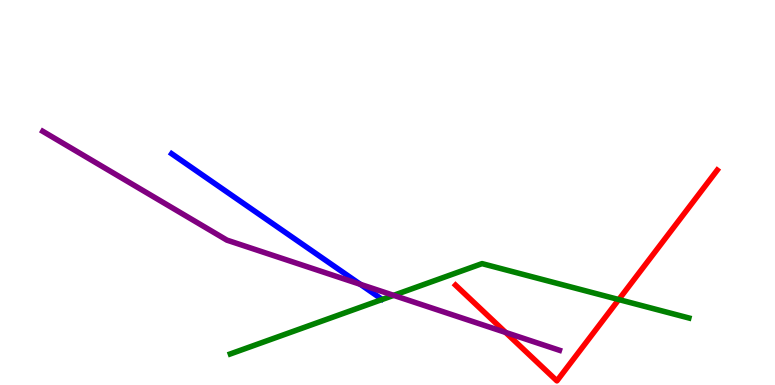[{'lines': ['blue', 'red'], 'intersections': []}, {'lines': ['green', 'red'], 'intersections': [{'x': 7.98, 'y': 2.22}]}, {'lines': ['purple', 'red'], 'intersections': [{'x': 6.52, 'y': 1.37}]}, {'lines': ['blue', 'green'], 'intersections': []}, {'lines': ['blue', 'purple'], 'intersections': [{'x': 4.65, 'y': 2.61}]}, {'lines': ['green', 'purple'], 'intersections': [{'x': 5.08, 'y': 2.33}]}]